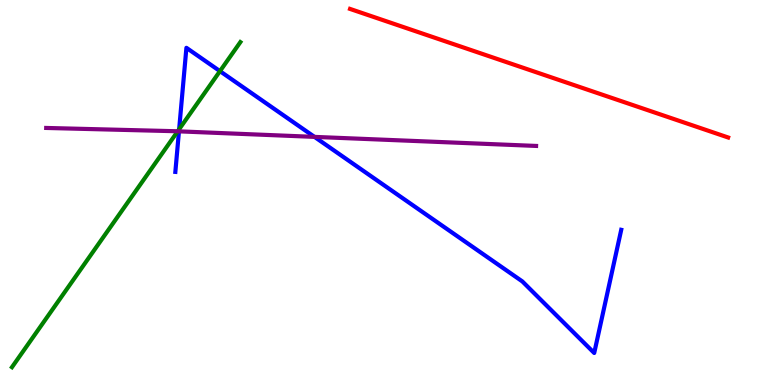[{'lines': ['blue', 'red'], 'intersections': []}, {'lines': ['green', 'red'], 'intersections': []}, {'lines': ['purple', 'red'], 'intersections': []}, {'lines': ['blue', 'green'], 'intersections': [{'x': 2.31, 'y': 6.64}, {'x': 2.84, 'y': 8.15}]}, {'lines': ['blue', 'purple'], 'intersections': [{'x': 2.31, 'y': 6.59}, {'x': 4.06, 'y': 6.44}]}, {'lines': ['green', 'purple'], 'intersections': [{'x': 2.29, 'y': 6.59}]}]